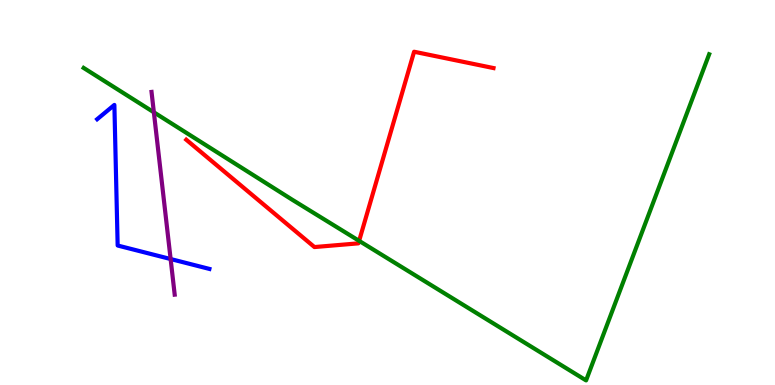[{'lines': ['blue', 'red'], 'intersections': []}, {'lines': ['green', 'red'], 'intersections': [{'x': 4.63, 'y': 3.74}]}, {'lines': ['purple', 'red'], 'intersections': []}, {'lines': ['blue', 'green'], 'intersections': []}, {'lines': ['blue', 'purple'], 'intersections': [{'x': 2.2, 'y': 3.27}]}, {'lines': ['green', 'purple'], 'intersections': [{'x': 1.99, 'y': 7.08}]}]